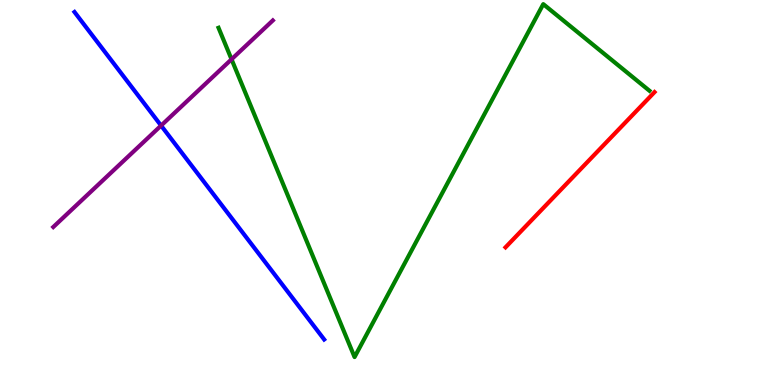[{'lines': ['blue', 'red'], 'intersections': []}, {'lines': ['green', 'red'], 'intersections': []}, {'lines': ['purple', 'red'], 'intersections': []}, {'lines': ['blue', 'green'], 'intersections': []}, {'lines': ['blue', 'purple'], 'intersections': [{'x': 2.08, 'y': 6.74}]}, {'lines': ['green', 'purple'], 'intersections': [{'x': 2.99, 'y': 8.46}]}]